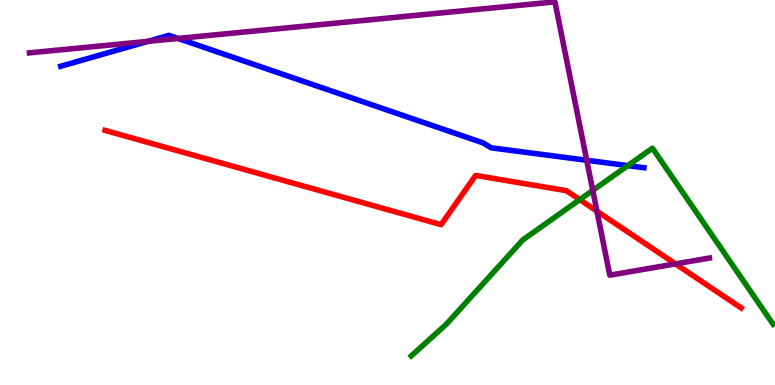[{'lines': ['blue', 'red'], 'intersections': []}, {'lines': ['green', 'red'], 'intersections': [{'x': 7.48, 'y': 4.81}]}, {'lines': ['purple', 'red'], 'intersections': [{'x': 7.7, 'y': 4.51}, {'x': 8.72, 'y': 3.15}]}, {'lines': ['blue', 'green'], 'intersections': [{'x': 8.1, 'y': 5.7}]}, {'lines': ['blue', 'purple'], 'intersections': [{'x': 1.91, 'y': 8.93}, {'x': 2.3, 'y': 9.0}, {'x': 7.57, 'y': 5.84}]}, {'lines': ['green', 'purple'], 'intersections': [{'x': 7.65, 'y': 5.05}]}]